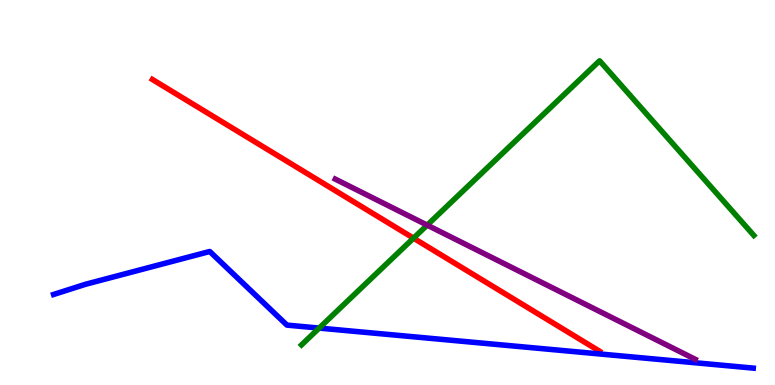[{'lines': ['blue', 'red'], 'intersections': []}, {'lines': ['green', 'red'], 'intersections': [{'x': 5.34, 'y': 3.81}]}, {'lines': ['purple', 'red'], 'intersections': []}, {'lines': ['blue', 'green'], 'intersections': [{'x': 4.12, 'y': 1.48}]}, {'lines': ['blue', 'purple'], 'intersections': []}, {'lines': ['green', 'purple'], 'intersections': [{'x': 5.51, 'y': 4.15}]}]